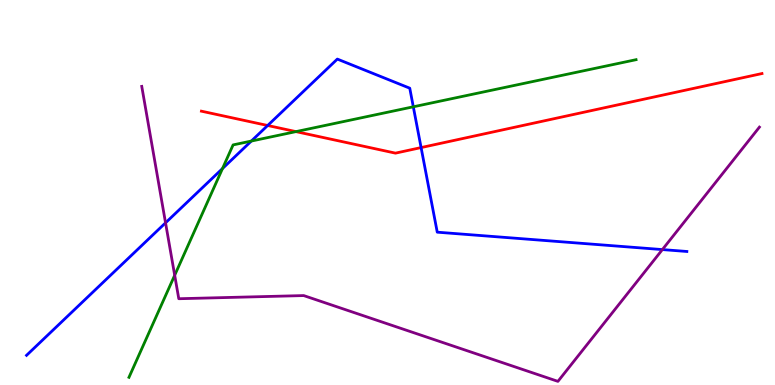[{'lines': ['blue', 'red'], 'intersections': [{'x': 3.45, 'y': 6.74}, {'x': 5.43, 'y': 6.17}]}, {'lines': ['green', 'red'], 'intersections': [{'x': 3.82, 'y': 6.58}]}, {'lines': ['purple', 'red'], 'intersections': []}, {'lines': ['blue', 'green'], 'intersections': [{'x': 2.87, 'y': 5.62}, {'x': 3.24, 'y': 6.34}, {'x': 5.33, 'y': 7.23}]}, {'lines': ['blue', 'purple'], 'intersections': [{'x': 2.14, 'y': 4.21}, {'x': 8.55, 'y': 3.52}]}, {'lines': ['green', 'purple'], 'intersections': [{'x': 2.25, 'y': 2.85}]}]